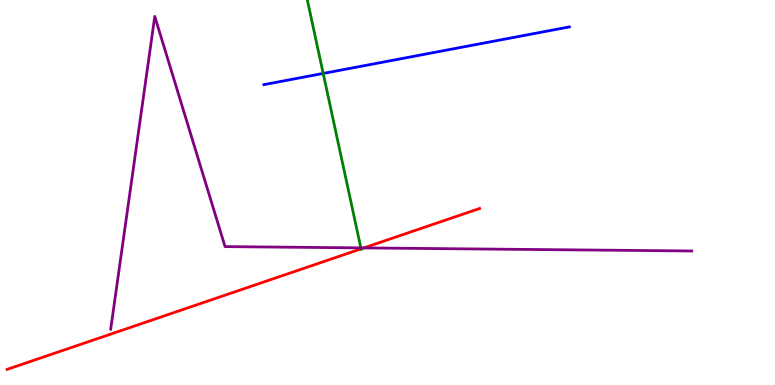[{'lines': ['blue', 'red'], 'intersections': []}, {'lines': ['green', 'red'], 'intersections': [{'x': 4.66, 'y': 3.54}]}, {'lines': ['purple', 'red'], 'intersections': [{'x': 4.7, 'y': 3.56}]}, {'lines': ['blue', 'green'], 'intersections': [{'x': 4.17, 'y': 8.09}]}, {'lines': ['blue', 'purple'], 'intersections': []}, {'lines': ['green', 'purple'], 'intersections': [{'x': 4.66, 'y': 3.56}]}]